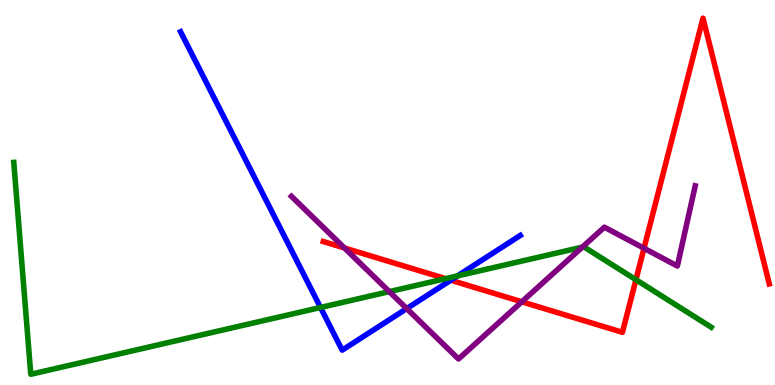[{'lines': ['blue', 'red'], 'intersections': [{'x': 5.82, 'y': 2.72}]}, {'lines': ['green', 'red'], 'intersections': [{'x': 5.75, 'y': 2.76}, {'x': 8.21, 'y': 2.73}]}, {'lines': ['purple', 'red'], 'intersections': [{'x': 4.44, 'y': 3.56}, {'x': 6.73, 'y': 2.16}, {'x': 8.31, 'y': 3.55}]}, {'lines': ['blue', 'green'], 'intersections': [{'x': 4.14, 'y': 2.01}, {'x': 5.9, 'y': 2.83}]}, {'lines': ['blue', 'purple'], 'intersections': [{'x': 5.25, 'y': 1.99}]}, {'lines': ['green', 'purple'], 'intersections': [{'x': 5.02, 'y': 2.43}, {'x': 7.51, 'y': 3.58}]}]